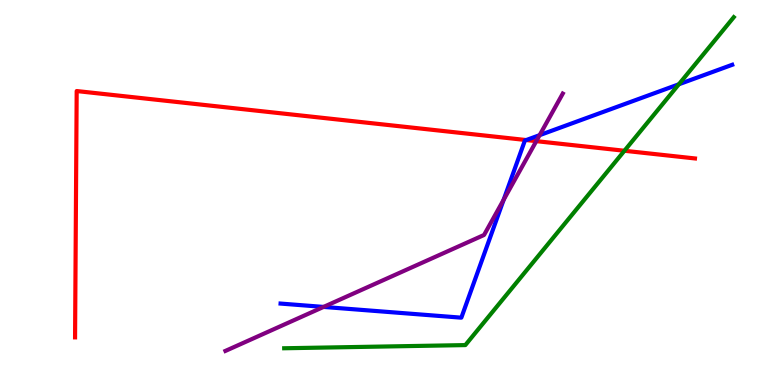[{'lines': ['blue', 'red'], 'intersections': [{'x': 6.79, 'y': 6.36}]}, {'lines': ['green', 'red'], 'intersections': [{'x': 8.06, 'y': 6.08}]}, {'lines': ['purple', 'red'], 'intersections': [{'x': 6.92, 'y': 6.33}]}, {'lines': ['blue', 'green'], 'intersections': [{'x': 8.76, 'y': 7.81}]}, {'lines': ['blue', 'purple'], 'intersections': [{'x': 4.17, 'y': 2.03}, {'x': 6.5, 'y': 4.81}, {'x': 6.96, 'y': 6.49}]}, {'lines': ['green', 'purple'], 'intersections': []}]